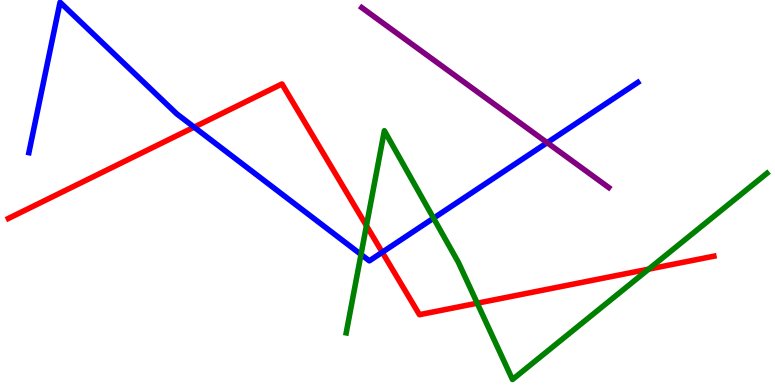[{'lines': ['blue', 'red'], 'intersections': [{'x': 2.51, 'y': 6.7}, {'x': 4.93, 'y': 3.45}]}, {'lines': ['green', 'red'], 'intersections': [{'x': 4.73, 'y': 4.14}, {'x': 6.16, 'y': 2.12}, {'x': 8.37, 'y': 3.01}]}, {'lines': ['purple', 'red'], 'intersections': []}, {'lines': ['blue', 'green'], 'intersections': [{'x': 4.66, 'y': 3.39}, {'x': 5.59, 'y': 4.33}]}, {'lines': ['blue', 'purple'], 'intersections': [{'x': 7.06, 'y': 6.29}]}, {'lines': ['green', 'purple'], 'intersections': []}]